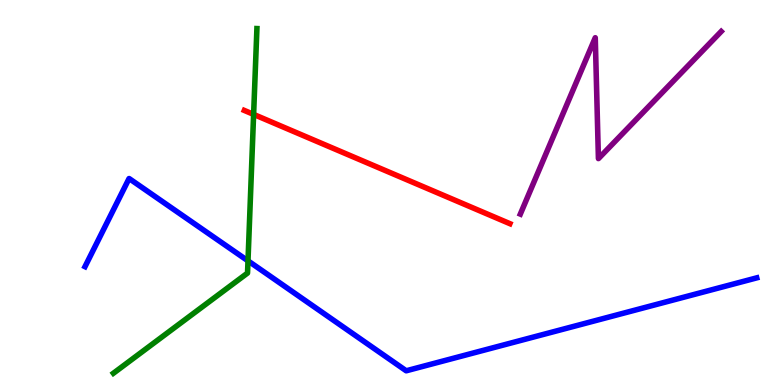[{'lines': ['blue', 'red'], 'intersections': []}, {'lines': ['green', 'red'], 'intersections': [{'x': 3.27, 'y': 7.03}]}, {'lines': ['purple', 'red'], 'intersections': []}, {'lines': ['blue', 'green'], 'intersections': [{'x': 3.2, 'y': 3.22}]}, {'lines': ['blue', 'purple'], 'intersections': []}, {'lines': ['green', 'purple'], 'intersections': []}]